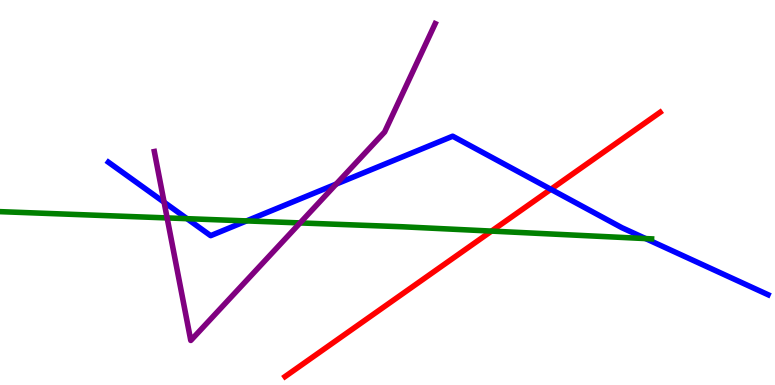[{'lines': ['blue', 'red'], 'intersections': [{'x': 7.11, 'y': 5.08}]}, {'lines': ['green', 'red'], 'intersections': [{'x': 6.34, 'y': 4.0}]}, {'lines': ['purple', 'red'], 'intersections': []}, {'lines': ['blue', 'green'], 'intersections': [{'x': 2.41, 'y': 4.32}, {'x': 3.18, 'y': 4.26}, {'x': 8.33, 'y': 3.8}]}, {'lines': ['blue', 'purple'], 'intersections': [{'x': 2.12, 'y': 4.75}, {'x': 4.34, 'y': 5.22}]}, {'lines': ['green', 'purple'], 'intersections': [{'x': 2.16, 'y': 4.34}, {'x': 3.87, 'y': 4.21}]}]